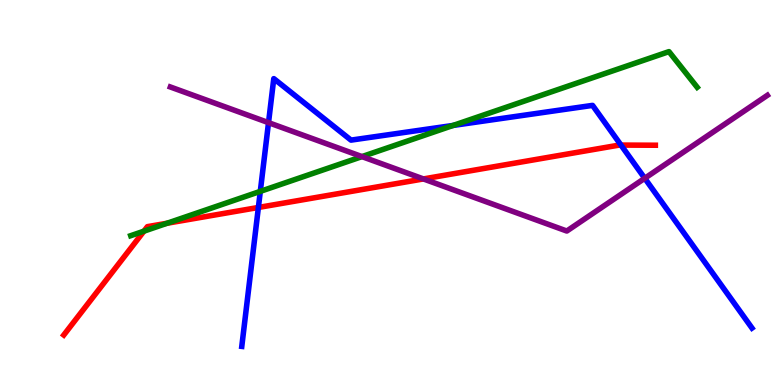[{'lines': ['blue', 'red'], 'intersections': [{'x': 3.33, 'y': 4.61}, {'x': 8.01, 'y': 6.23}]}, {'lines': ['green', 'red'], 'intersections': [{'x': 1.86, 'y': 4.0}, {'x': 2.16, 'y': 4.2}]}, {'lines': ['purple', 'red'], 'intersections': [{'x': 5.46, 'y': 5.35}]}, {'lines': ['blue', 'green'], 'intersections': [{'x': 3.36, 'y': 5.03}, {'x': 5.85, 'y': 6.74}]}, {'lines': ['blue', 'purple'], 'intersections': [{'x': 3.46, 'y': 6.81}, {'x': 8.32, 'y': 5.37}]}, {'lines': ['green', 'purple'], 'intersections': [{'x': 4.67, 'y': 5.93}]}]